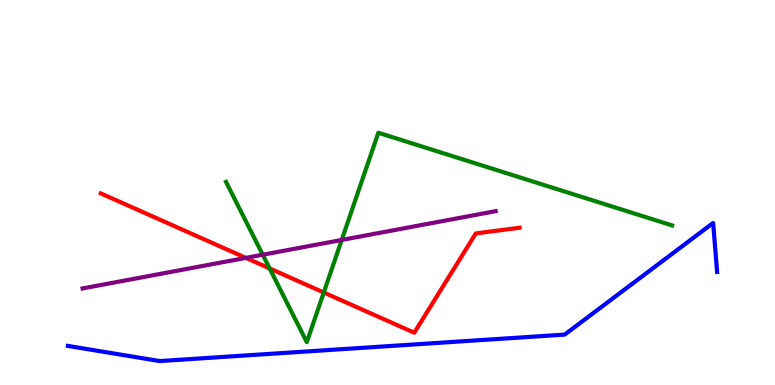[{'lines': ['blue', 'red'], 'intersections': []}, {'lines': ['green', 'red'], 'intersections': [{'x': 3.48, 'y': 3.03}, {'x': 4.18, 'y': 2.4}]}, {'lines': ['purple', 'red'], 'intersections': [{'x': 3.17, 'y': 3.3}]}, {'lines': ['blue', 'green'], 'intersections': []}, {'lines': ['blue', 'purple'], 'intersections': []}, {'lines': ['green', 'purple'], 'intersections': [{'x': 3.39, 'y': 3.38}, {'x': 4.41, 'y': 3.77}]}]